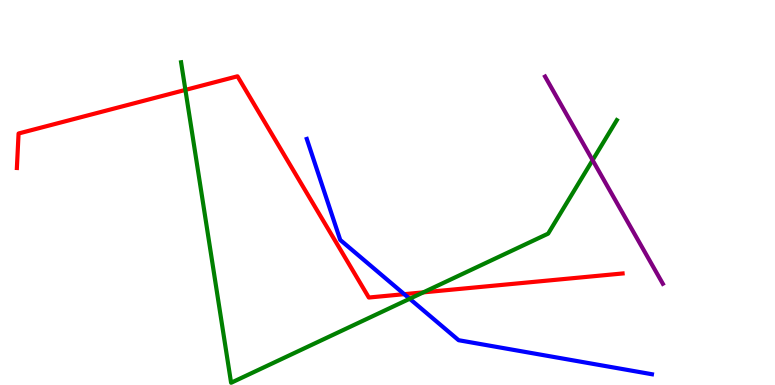[{'lines': ['blue', 'red'], 'intersections': [{'x': 5.22, 'y': 2.36}]}, {'lines': ['green', 'red'], 'intersections': [{'x': 2.39, 'y': 7.66}, {'x': 5.46, 'y': 2.41}]}, {'lines': ['purple', 'red'], 'intersections': []}, {'lines': ['blue', 'green'], 'intersections': [{'x': 5.29, 'y': 2.24}]}, {'lines': ['blue', 'purple'], 'intersections': []}, {'lines': ['green', 'purple'], 'intersections': [{'x': 7.65, 'y': 5.84}]}]